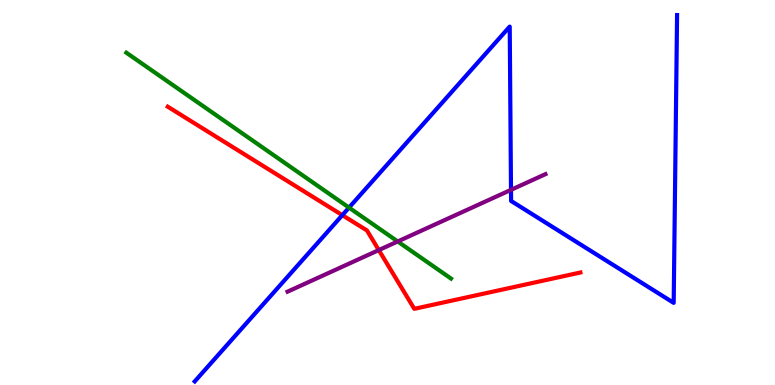[{'lines': ['blue', 'red'], 'intersections': [{'x': 4.42, 'y': 4.41}]}, {'lines': ['green', 'red'], 'intersections': []}, {'lines': ['purple', 'red'], 'intersections': [{'x': 4.89, 'y': 3.5}]}, {'lines': ['blue', 'green'], 'intersections': [{'x': 4.5, 'y': 4.61}]}, {'lines': ['blue', 'purple'], 'intersections': [{'x': 6.59, 'y': 5.07}]}, {'lines': ['green', 'purple'], 'intersections': [{'x': 5.13, 'y': 3.73}]}]